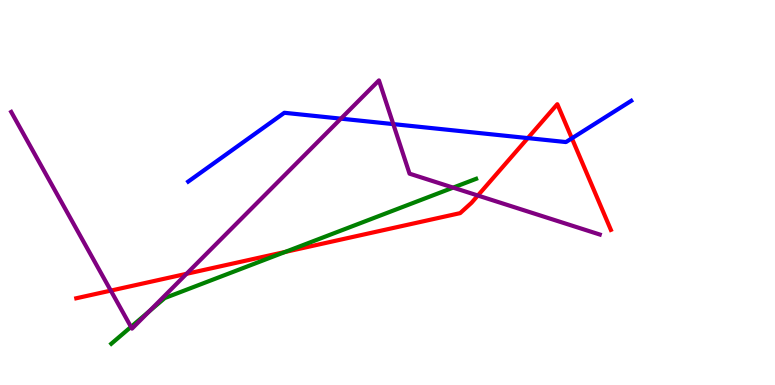[{'lines': ['blue', 'red'], 'intersections': [{'x': 6.81, 'y': 6.41}, {'x': 7.38, 'y': 6.41}]}, {'lines': ['green', 'red'], 'intersections': [{'x': 3.68, 'y': 3.46}]}, {'lines': ['purple', 'red'], 'intersections': [{'x': 1.43, 'y': 2.45}, {'x': 2.41, 'y': 2.89}, {'x': 6.17, 'y': 4.92}]}, {'lines': ['blue', 'green'], 'intersections': []}, {'lines': ['blue', 'purple'], 'intersections': [{'x': 4.4, 'y': 6.92}, {'x': 5.07, 'y': 6.78}]}, {'lines': ['green', 'purple'], 'intersections': [{'x': 1.69, 'y': 1.51}, {'x': 1.92, 'y': 1.91}, {'x': 5.85, 'y': 5.13}]}]